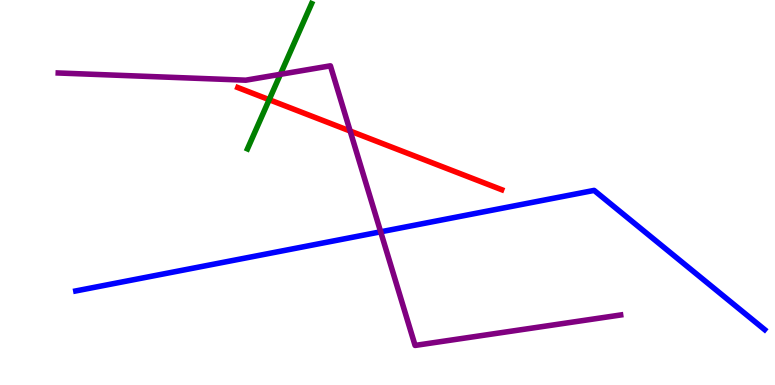[{'lines': ['blue', 'red'], 'intersections': []}, {'lines': ['green', 'red'], 'intersections': [{'x': 3.47, 'y': 7.41}]}, {'lines': ['purple', 'red'], 'intersections': [{'x': 4.52, 'y': 6.6}]}, {'lines': ['blue', 'green'], 'intersections': []}, {'lines': ['blue', 'purple'], 'intersections': [{'x': 4.91, 'y': 3.98}]}, {'lines': ['green', 'purple'], 'intersections': [{'x': 3.62, 'y': 8.07}]}]